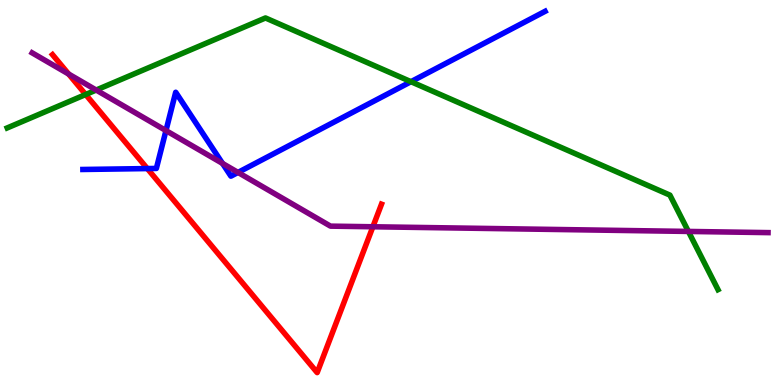[{'lines': ['blue', 'red'], 'intersections': [{'x': 1.9, 'y': 5.62}]}, {'lines': ['green', 'red'], 'intersections': [{'x': 1.11, 'y': 7.55}]}, {'lines': ['purple', 'red'], 'intersections': [{'x': 0.886, 'y': 8.08}, {'x': 4.81, 'y': 4.11}]}, {'lines': ['blue', 'green'], 'intersections': [{'x': 5.3, 'y': 7.88}]}, {'lines': ['blue', 'purple'], 'intersections': [{'x': 2.14, 'y': 6.61}, {'x': 2.87, 'y': 5.76}, {'x': 3.07, 'y': 5.52}]}, {'lines': ['green', 'purple'], 'intersections': [{'x': 1.24, 'y': 7.66}, {'x': 8.88, 'y': 3.99}]}]